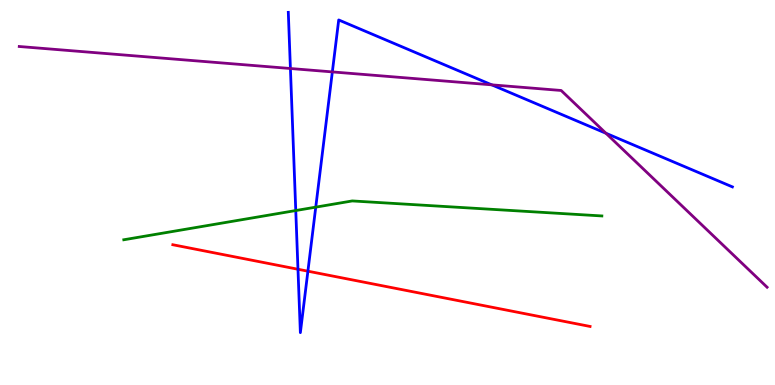[{'lines': ['blue', 'red'], 'intersections': [{'x': 3.84, 'y': 3.01}, {'x': 3.97, 'y': 2.96}]}, {'lines': ['green', 'red'], 'intersections': []}, {'lines': ['purple', 'red'], 'intersections': []}, {'lines': ['blue', 'green'], 'intersections': [{'x': 3.82, 'y': 4.53}, {'x': 4.07, 'y': 4.62}]}, {'lines': ['blue', 'purple'], 'intersections': [{'x': 3.75, 'y': 8.22}, {'x': 4.29, 'y': 8.13}, {'x': 6.35, 'y': 7.8}, {'x': 7.82, 'y': 6.54}]}, {'lines': ['green', 'purple'], 'intersections': []}]